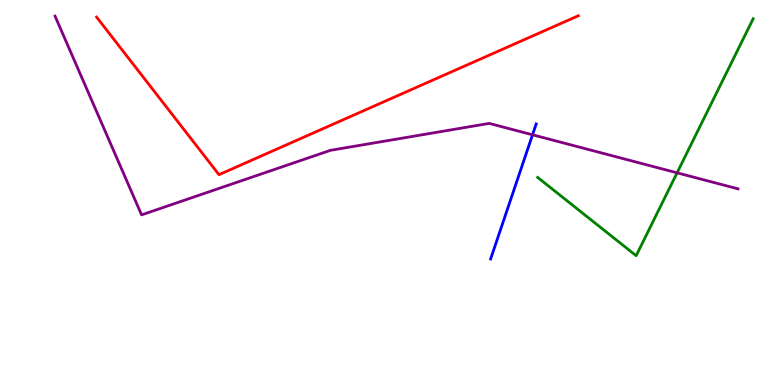[{'lines': ['blue', 'red'], 'intersections': []}, {'lines': ['green', 'red'], 'intersections': []}, {'lines': ['purple', 'red'], 'intersections': []}, {'lines': ['blue', 'green'], 'intersections': []}, {'lines': ['blue', 'purple'], 'intersections': [{'x': 6.87, 'y': 6.5}]}, {'lines': ['green', 'purple'], 'intersections': [{'x': 8.74, 'y': 5.51}]}]